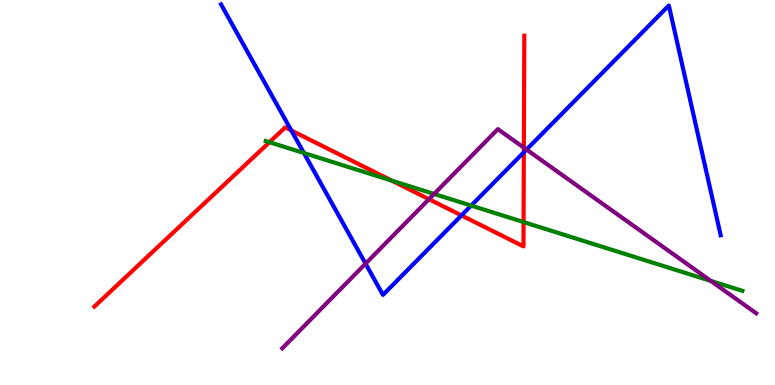[{'lines': ['blue', 'red'], 'intersections': [{'x': 3.76, 'y': 6.61}, {'x': 5.95, 'y': 4.4}, {'x': 6.76, 'y': 6.04}]}, {'lines': ['green', 'red'], 'intersections': [{'x': 3.48, 'y': 6.31}, {'x': 5.06, 'y': 5.31}, {'x': 6.76, 'y': 4.23}]}, {'lines': ['purple', 'red'], 'intersections': [{'x': 5.53, 'y': 4.83}, {'x': 6.76, 'y': 6.16}]}, {'lines': ['blue', 'green'], 'intersections': [{'x': 3.92, 'y': 6.03}, {'x': 6.08, 'y': 4.66}]}, {'lines': ['blue', 'purple'], 'intersections': [{'x': 4.72, 'y': 3.15}, {'x': 6.79, 'y': 6.12}]}, {'lines': ['green', 'purple'], 'intersections': [{'x': 5.6, 'y': 4.96}, {'x': 9.17, 'y': 2.7}]}]